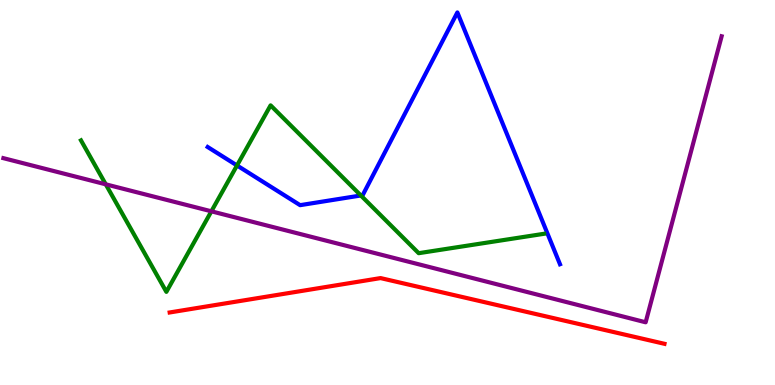[{'lines': ['blue', 'red'], 'intersections': []}, {'lines': ['green', 'red'], 'intersections': []}, {'lines': ['purple', 'red'], 'intersections': []}, {'lines': ['blue', 'green'], 'intersections': [{'x': 3.06, 'y': 5.7}, {'x': 4.66, 'y': 4.92}]}, {'lines': ['blue', 'purple'], 'intersections': []}, {'lines': ['green', 'purple'], 'intersections': [{'x': 1.36, 'y': 5.21}, {'x': 2.73, 'y': 4.51}]}]